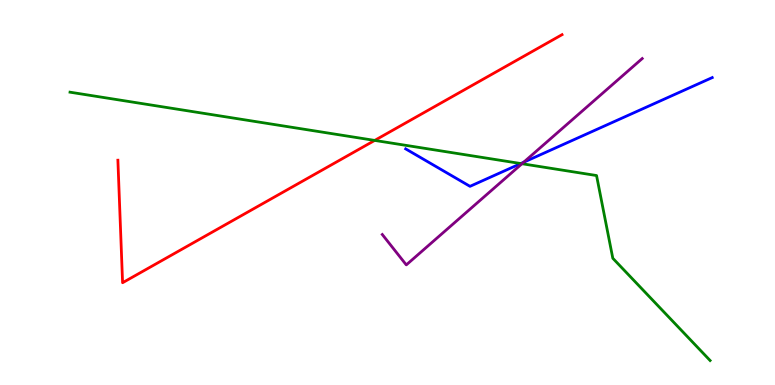[{'lines': ['blue', 'red'], 'intersections': []}, {'lines': ['green', 'red'], 'intersections': [{'x': 4.83, 'y': 6.35}]}, {'lines': ['purple', 'red'], 'intersections': []}, {'lines': ['blue', 'green'], 'intersections': [{'x': 6.72, 'y': 5.75}]}, {'lines': ['blue', 'purple'], 'intersections': [{'x': 6.76, 'y': 5.79}]}, {'lines': ['green', 'purple'], 'intersections': [{'x': 6.74, 'y': 5.75}]}]